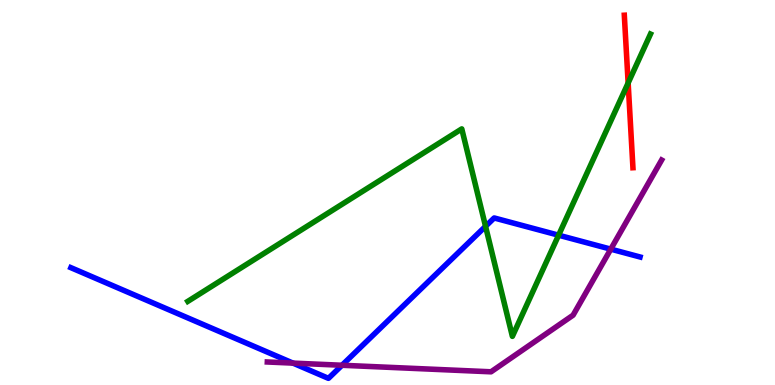[{'lines': ['blue', 'red'], 'intersections': []}, {'lines': ['green', 'red'], 'intersections': [{'x': 8.11, 'y': 7.84}]}, {'lines': ['purple', 'red'], 'intersections': []}, {'lines': ['blue', 'green'], 'intersections': [{'x': 6.27, 'y': 4.12}, {'x': 7.21, 'y': 3.89}]}, {'lines': ['blue', 'purple'], 'intersections': [{'x': 3.78, 'y': 0.569}, {'x': 4.41, 'y': 0.513}, {'x': 7.88, 'y': 3.53}]}, {'lines': ['green', 'purple'], 'intersections': []}]